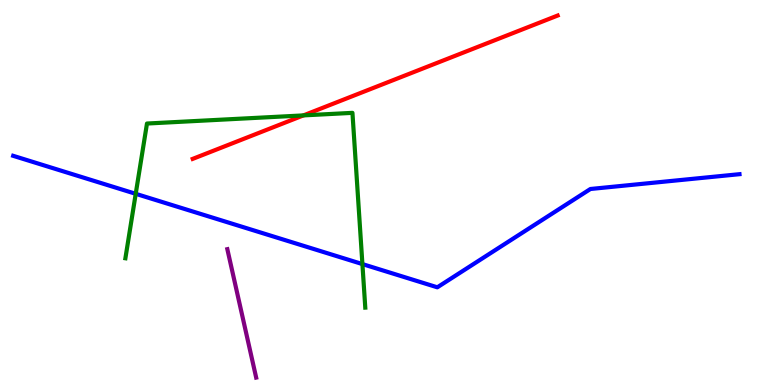[{'lines': ['blue', 'red'], 'intersections': []}, {'lines': ['green', 'red'], 'intersections': [{'x': 3.92, 'y': 7.0}]}, {'lines': ['purple', 'red'], 'intersections': []}, {'lines': ['blue', 'green'], 'intersections': [{'x': 1.75, 'y': 4.97}, {'x': 4.68, 'y': 3.14}]}, {'lines': ['blue', 'purple'], 'intersections': []}, {'lines': ['green', 'purple'], 'intersections': []}]